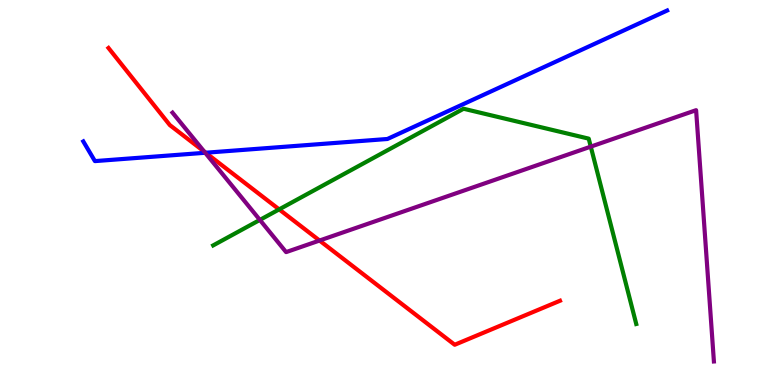[{'lines': ['blue', 'red'], 'intersections': [{'x': 2.65, 'y': 6.03}]}, {'lines': ['green', 'red'], 'intersections': [{'x': 3.6, 'y': 4.56}]}, {'lines': ['purple', 'red'], 'intersections': [{'x': 2.64, 'y': 6.06}, {'x': 4.12, 'y': 3.75}]}, {'lines': ['blue', 'green'], 'intersections': []}, {'lines': ['blue', 'purple'], 'intersections': [{'x': 2.65, 'y': 6.03}]}, {'lines': ['green', 'purple'], 'intersections': [{'x': 3.35, 'y': 4.29}, {'x': 7.62, 'y': 6.19}]}]